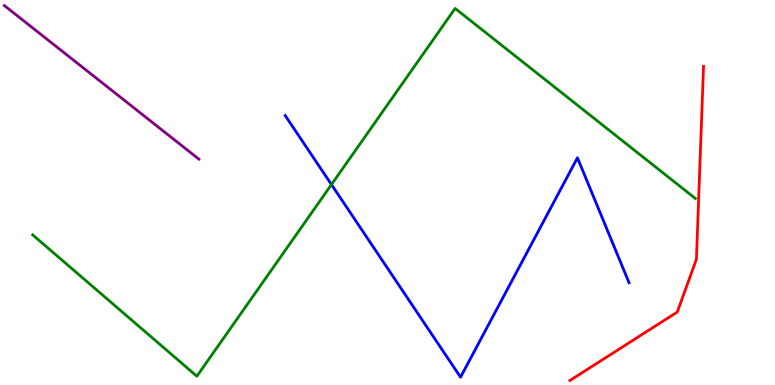[{'lines': ['blue', 'red'], 'intersections': []}, {'lines': ['green', 'red'], 'intersections': []}, {'lines': ['purple', 'red'], 'intersections': []}, {'lines': ['blue', 'green'], 'intersections': [{'x': 4.28, 'y': 5.21}]}, {'lines': ['blue', 'purple'], 'intersections': []}, {'lines': ['green', 'purple'], 'intersections': []}]